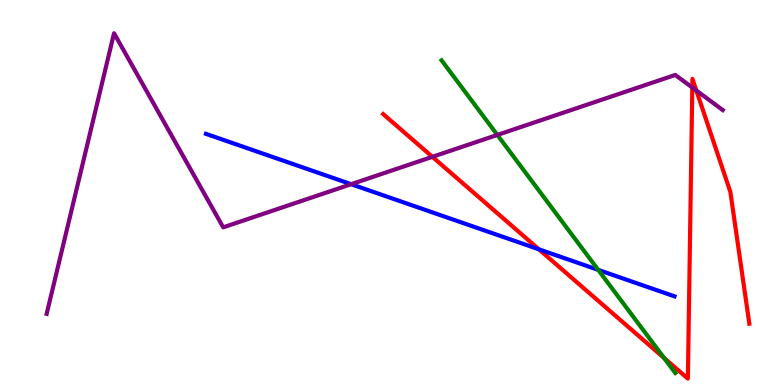[{'lines': ['blue', 'red'], 'intersections': [{'x': 6.95, 'y': 3.52}]}, {'lines': ['green', 'red'], 'intersections': [{'x': 8.57, 'y': 0.701}]}, {'lines': ['purple', 'red'], 'intersections': [{'x': 5.58, 'y': 5.93}, {'x': 8.93, 'y': 7.73}, {'x': 8.99, 'y': 7.65}]}, {'lines': ['blue', 'green'], 'intersections': [{'x': 7.72, 'y': 2.99}]}, {'lines': ['blue', 'purple'], 'intersections': [{'x': 4.53, 'y': 5.22}]}, {'lines': ['green', 'purple'], 'intersections': [{'x': 6.42, 'y': 6.5}]}]